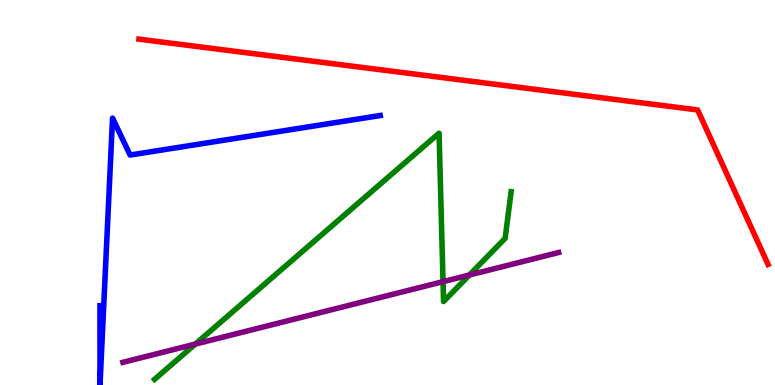[{'lines': ['blue', 'red'], 'intersections': []}, {'lines': ['green', 'red'], 'intersections': []}, {'lines': ['purple', 'red'], 'intersections': []}, {'lines': ['blue', 'green'], 'intersections': []}, {'lines': ['blue', 'purple'], 'intersections': []}, {'lines': ['green', 'purple'], 'intersections': [{'x': 2.52, 'y': 1.06}, {'x': 5.72, 'y': 2.68}, {'x': 6.06, 'y': 2.86}]}]